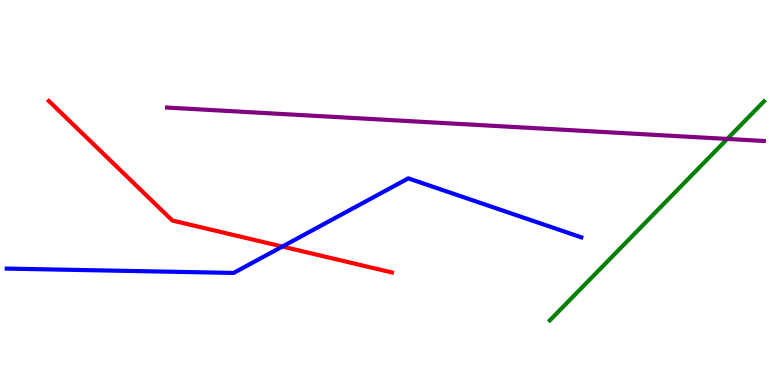[{'lines': ['blue', 'red'], 'intersections': [{'x': 3.64, 'y': 3.6}]}, {'lines': ['green', 'red'], 'intersections': []}, {'lines': ['purple', 'red'], 'intersections': []}, {'lines': ['blue', 'green'], 'intersections': []}, {'lines': ['blue', 'purple'], 'intersections': []}, {'lines': ['green', 'purple'], 'intersections': [{'x': 9.38, 'y': 6.39}]}]